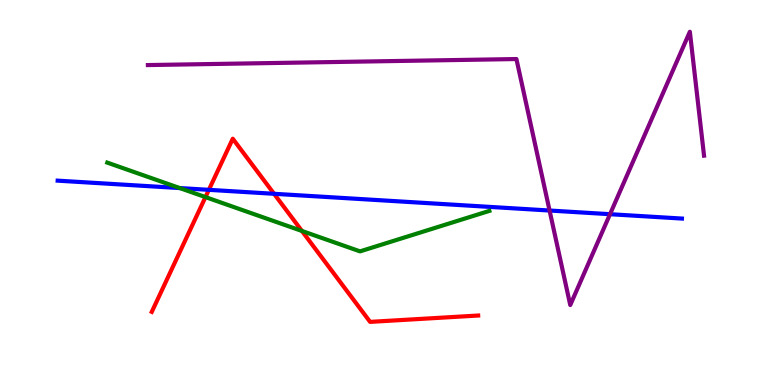[{'lines': ['blue', 'red'], 'intersections': [{'x': 2.7, 'y': 5.07}, {'x': 3.54, 'y': 4.97}]}, {'lines': ['green', 'red'], 'intersections': [{'x': 2.65, 'y': 4.88}, {'x': 3.9, 'y': 4.0}]}, {'lines': ['purple', 'red'], 'intersections': []}, {'lines': ['blue', 'green'], 'intersections': [{'x': 2.32, 'y': 5.12}]}, {'lines': ['blue', 'purple'], 'intersections': [{'x': 7.09, 'y': 4.53}, {'x': 7.87, 'y': 4.44}]}, {'lines': ['green', 'purple'], 'intersections': []}]